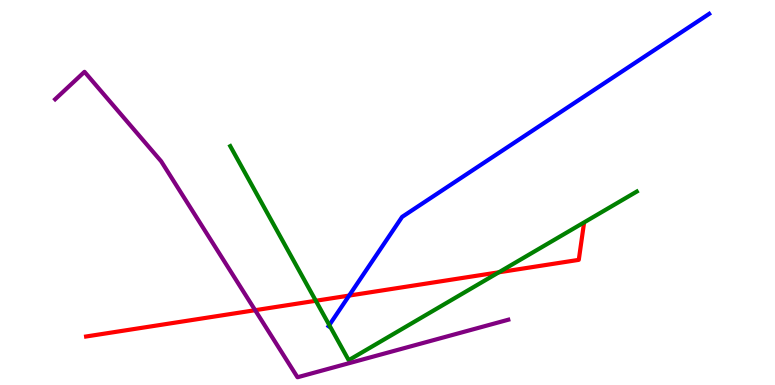[{'lines': ['blue', 'red'], 'intersections': [{'x': 4.5, 'y': 2.32}]}, {'lines': ['green', 'red'], 'intersections': [{'x': 4.08, 'y': 2.19}, {'x': 6.44, 'y': 2.93}]}, {'lines': ['purple', 'red'], 'intersections': [{'x': 3.29, 'y': 1.94}]}, {'lines': ['blue', 'green'], 'intersections': [{'x': 4.25, 'y': 1.56}]}, {'lines': ['blue', 'purple'], 'intersections': []}, {'lines': ['green', 'purple'], 'intersections': []}]